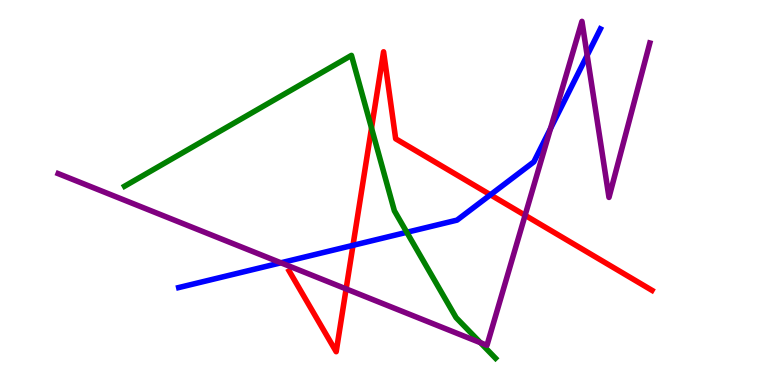[{'lines': ['blue', 'red'], 'intersections': [{'x': 4.55, 'y': 3.63}, {'x': 6.33, 'y': 4.94}]}, {'lines': ['green', 'red'], 'intersections': [{'x': 4.79, 'y': 6.67}]}, {'lines': ['purple', 'red'], 'intersections': [{'x': 4.47, 'y': 2.5}, {'x': 6.78, 'y': 4.41}]}, {'lines': ['blue', 'green'], 'intersections': [{'x': 5.25, 'y': 3.97}]}, {'lines': ['blue', 'purple'], 'intersections': [{'x': 3.62, 'y': 3.17}, {'x': 7.1, 'y': 6.66}, {'x': 7.58, 'y': 8.56}]}, {'lines': ['green', 'purple'], 'intersections': [{'x': 6.2, 'y': 1.1}]}]